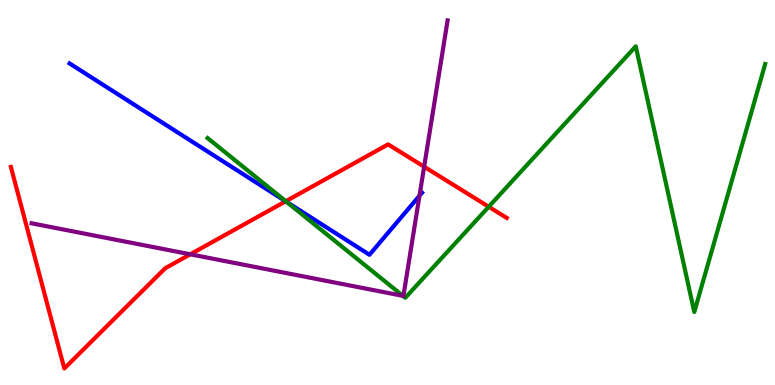[{'lines': ['blue', 'red'], 'intersections': [{'x': 3.69, 'y': 4.77}]}, {'lines': ['green', 'red'], 'intersections': [{'x': 3.69, 'y': 4.77}, {'x': 6.31, 'y': 4.63}]}, {'lines': ['purple', 'red'], 'intersections': [{'x': 2.46, 'y': 3.39}, {'x': 5.47, 'y': 5.67}]}, {'lines': ['blue', 'green'], 'intersections': [{'x': 3.7, 'y': 4.76}]}, {'lines': ['blue', 'purple'], 'intersections': [{'x': 5.41, 'y': 4.92}]}, {'lines': ['green', 'purple'], 'intersections': [{'x': 5.2, 'y': 2.32}]}]